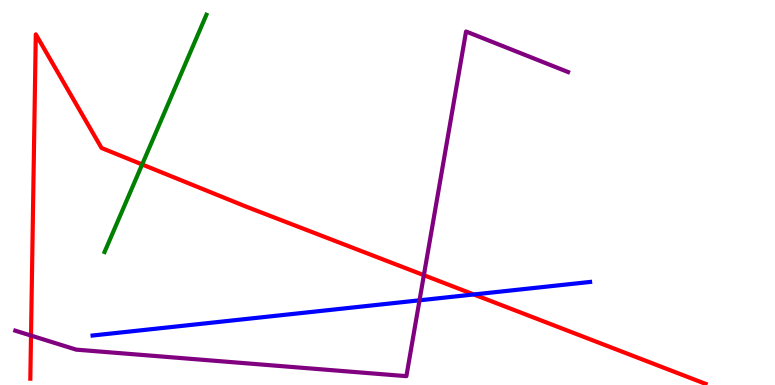[{'lines': ['blue', 'red'], 'intersections': [{'x': 6.11, 'y': 2.35}]}, {'lines': ['green', 'red'], 'intersections': [{'x': 1.83, 'y': 5.73}]}, {'lines': ['purple', 'red'], 'intersections': [{'x': 0.4, 'y': 1.28}, {'x': 5.47, 'y': 2.85}]}, {'lines': ['blue', 'green'], 'intersections': []}, {'lines': ['blue', 'purple'], 'intersections': [{'x': 5.41, 'y': 2.2}]}, {'lines': ['green', 'purple'], 'intersections': []}]